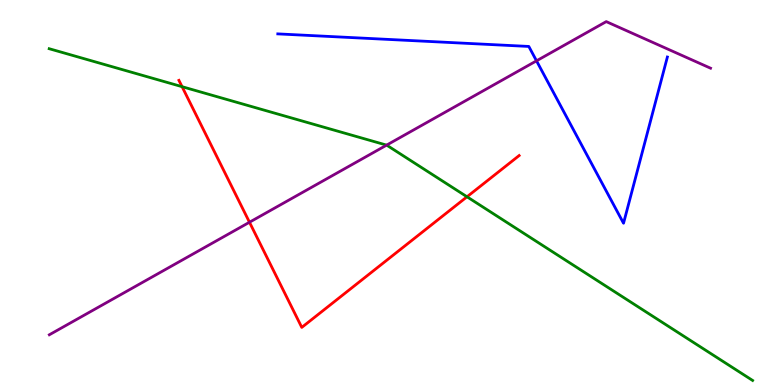[{'lines': ['blue', 'red'], 'intersections': []}, {'lines': ['green', 'red'], 'intersections': [{'x': 2.35, 'y': 7.75}, {'x': 6.03, 'y': 4.89}]}, {'lines': ['purple', 'red'], 'intersections': [{'x': 3.22, 'y': 4.23}]}, {'lines': ['blue', 'green'], 'intersections': []}, {'lines': ['blue', 'purple'], 'intersections': [{'x': 6.92, 'y': 8.42}]}, {'lines': ['green', 'purple'], 'intersections': [{'x': 4.99, 'y': 6.23}]}]